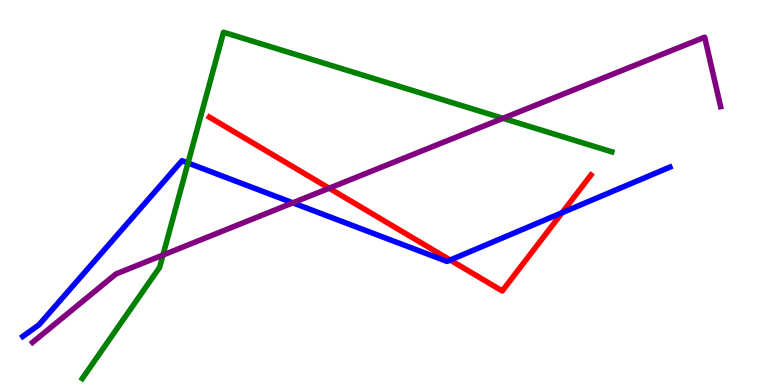[{'lines': ['blue', 'red'], 'intersections': [{'x': 5.81, 'y': 3.25}, {'x': 7.25, 'y': 4.48}]}, {'lines': ['green', 'red'], 'intersections': []}, {'lines': ['purple', 'red'], 'intersections': [{'x': 4.25, 'y': 5.11}]}, {'lines': ['blue', 'green'], 'intersections': [{'x': 2.43, 'y': 5.77}]}, {'lines': ['blue', 'purple'], 'intersections': [{'x': 3.78, 'y': 4.73}]}, {'lines': ['green', 'purple'], 'intersections': [{'x': 2.1, 'y': 3.38}, {'x': 6.49, 'y': 6.93}]}]